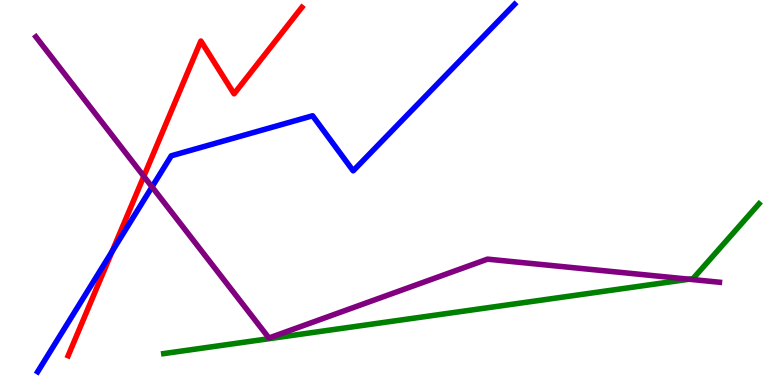[{'lines': ['blue', 'red'], 'intersections': [{'x': 1.45, 'y': 3.47}]}, {'lines': ['green', 'red'], 'intersections': []}, {'lines': ['purple', 'red'], 'intersections': [{'x': 1.86, 'y': 5.42}]}, {'lines': ['blue', 'green'], 'intersections': []}, {'lines': ['blue', 'purple'], 'intersections': [{'x': 1.96, 'y': 5.15}]}, {'lines': ['green', 'purple'], 'intersections': [{'x': 8.89, 'y': 2.75}]}]